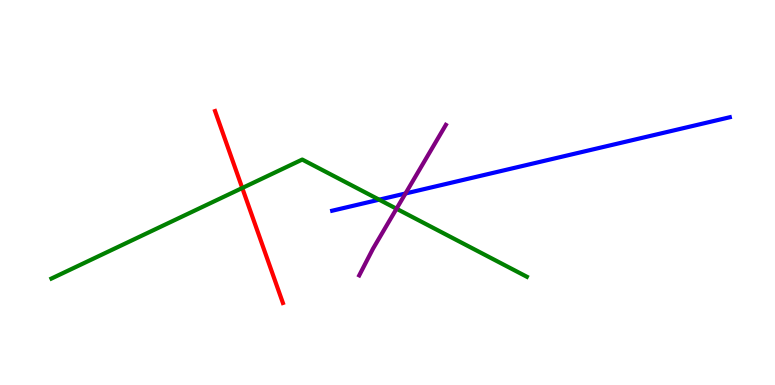[{'lines': ['blue', 'red'], 'intersections': []}, {'lines': ['green', 'red'], 'intersections': [{'x': 3.13, 'y': 5.12}]}, {'lines': ['purple', 'red'], 'intersections': []}, {'lines': ['blue', 'green'], 'intersections': [{'x': 4.89, 'y': 4.81}]}, {'lines': ['blue', 'purple'], 'intersections': [{'x': 5.23, 'y': 4.97}]}, {'lines': ['green', 'purple'], 'intersections': [{'x': 5.12, 'y': 4.58}]}]